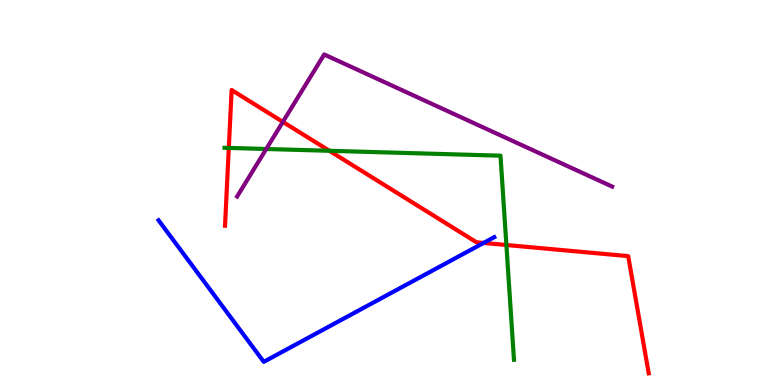[{'lines': ['blue', 'red'], 'intersections': [{'x': 6.24, 'y': 3.69}]}, {'lines': ['green', 'red'], 'intersections': [{'x': 2.95, 'y': 6.16}, {'x': 4.25, 'y': 6.08}, {'x': 6.53, 'y': 3.64}]}, {'lines': ['purple', 'red'], 'intersections': [{'x': 3.65, 'y': 6.83}]}, {'lines': ['blue', 'green'], 'intersections': []}, {'lines': ['blue', 'purple'], 'intersections': []}, {'lines': ['green', 'purple'], 'intersections': [{'x': 3.44, 'y': 6.13}]}]